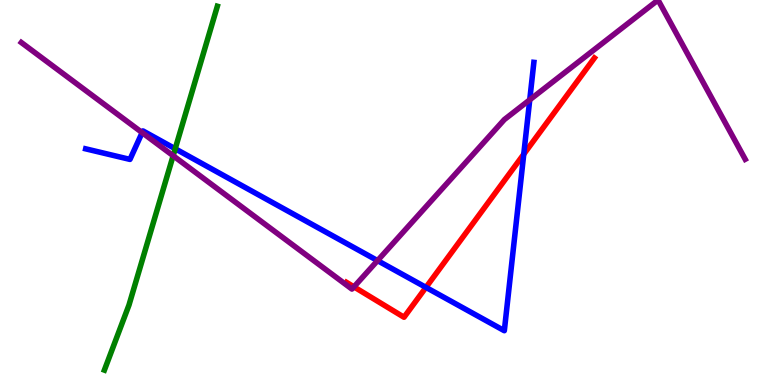[{'lines': ['blue', 'red'], 'intersections': [{'x': 5.5, 'y': 2.54}, {'x': 6.76, 'y': 6.0}]}, {'lines': ['green', 'red'], 'intersections': []}, {'lines': ['purple', 'red'], 'intersections': [{'x': 4.57, 'y': 2.55}]}, {'lines': ['blue', 'green'], 'intersections': [{'x': 2.26, 'y': 6.14}]}, {'lines': ['blue', 'purple'], 'intersections': [{'x': 1.83, 'y': 6.56}, {'x': 4.87, 'y': 3.23}, {'x': 6.84, 'y': 7.41}]}, {'lines': ['green', 'purple'], 'intersections': [{'x': 2.23, 'y': 5.96}]}]